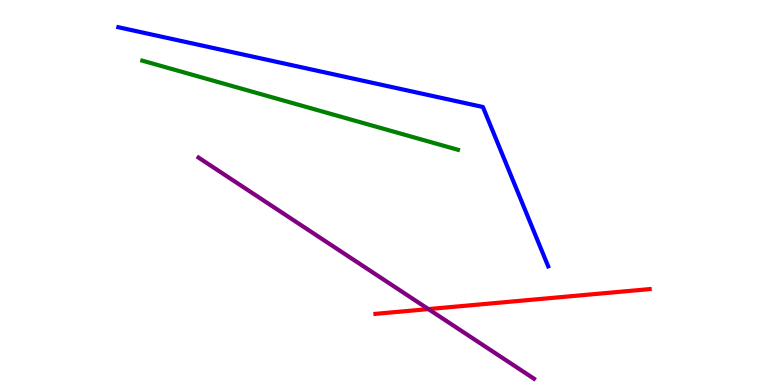[{'lines': ['blue', 'red'], 'intersections': []}, {'lines': ['green', 'red'], 'intersections': []}, {'lines': ['purple', 'red'], 'intersections': [{'x': 5.53, 'y': 1.97}]}, {'lines': ['blue', 'green'], 'intersections': []}, {'lines': ['blue', 'purple'], 'intersections': []}, {'lines': ['green', 'purple'], 'intersections': []}]